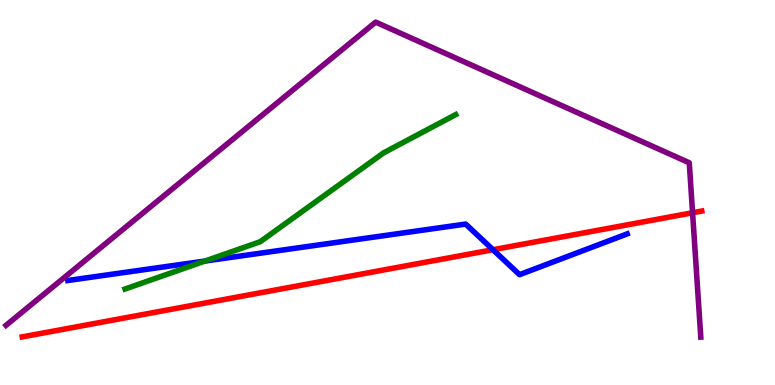[{'lines': ['blue', 'red'], 'intersections': [{'x': 6.36, 'y': 3.51}]}, {'lines': ['green', 'red'], 'intersections': []}, {'lines': ['purple', 'red'], 'intersections': [{'x': 8.94, 'y': 4.47}]}, {'lines': ['blue', 'green'], 'intersections': [{'x': 2.64, 'y': 3.22}]}, {'lines': ['blue', 'purple'], 'intersections': []}, {'lines': ['green', 'purple'], 'intersections': []}]